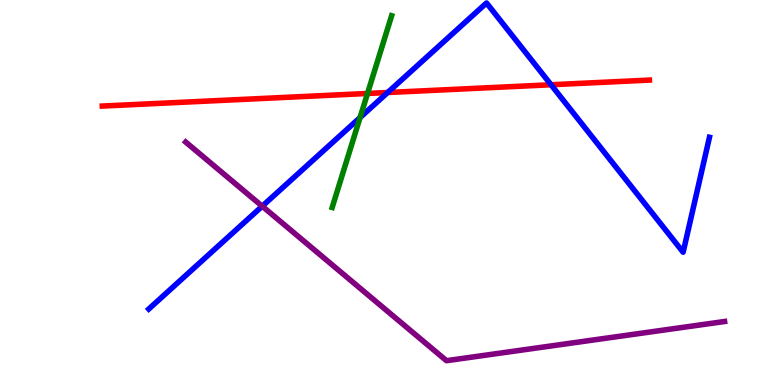[{'lines': ['blue', 'red'], 'intersections': [{'x': 5.0, 'y': 7.6}, {'x': 7.11, 'y': 7.8}]}, {'lines': ['green', 'red'], 'intersections': [{'x': 4.74, 'y': 7.57}]}, {'lines': ['purple', 'red'], 'intersections': []}, {'lines': ['blue', 'green'], 'intersections': [{'x': 4.65, 'y': 6.95}]}, {'lines': ['blue', 'purple'], 'intersections': [{'x': 3.38, 'y': 4.64}]}, {'lines': ['green', 'purple'], 'intersections': []}]